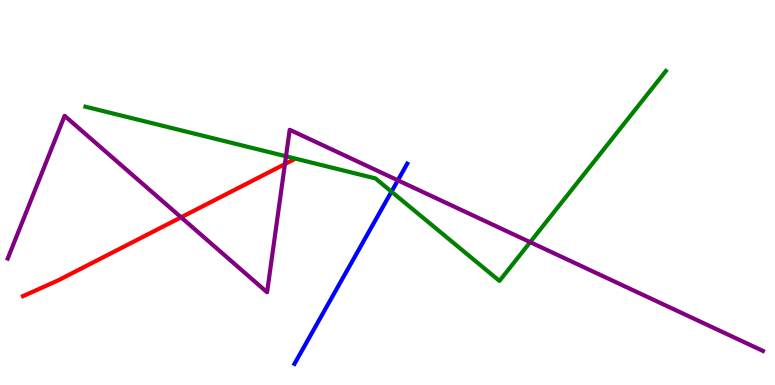[{'lines': ['blue', 'red'], 'intersections': []}, {'lines': ['green', 'red'], 'intersections': []}, {'lines': ['purple', 'red'], 'intersections': [{'x': 2.34, 'y': 4.36}, {'x': 3.68, 'y': 5.74}]}, {'lines': ['blue', 'green'], 'intersections': [{'x': 5.05, 'y': 5.02}]}, {'lines': ['blue', 'purple'], 'intersections': [{'x': 5.13, 'y': 5.32}]}, {'lines': ['green', 'purple'], 'intersections': [{'x': 3.69, 'y': 5.94}, {'x': 6.84, 'y': 3.71}]}]